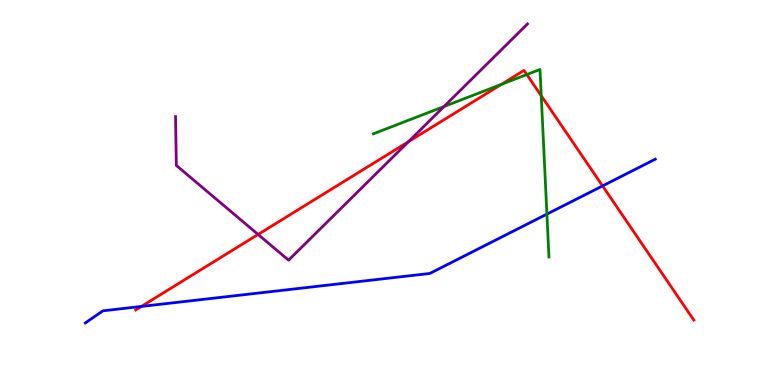[{'lines': ['blue', 'red'], 'intersections': [{'x': 1.82, 'y': 2.04}, {'x': 7.78, 'y': 5.17}]}, {'lines': ['green', 'red'], 'intersections': [{'x': 6.47, 'y': 7.81}, {'x': 6.8, 'y': 8.06}, {'x': 6.98, 'y': 7.51}]}, {'lines': ['purple', 'red'], 'intersections': [{'x': 3.33, 'y': 3.91}, {'x': 5.27, 'y': 6.32}]}, {'lines': ['blue', 'green'], 'intersections': [{'x': 7.06, 'y': 4.44}]}, {'lines': ['blue', 'purple'], 'intersections': []}, {'lines': ['green', 'purple'], 'intersections': [{'x': 5.73, 'y': 7.23}]}]